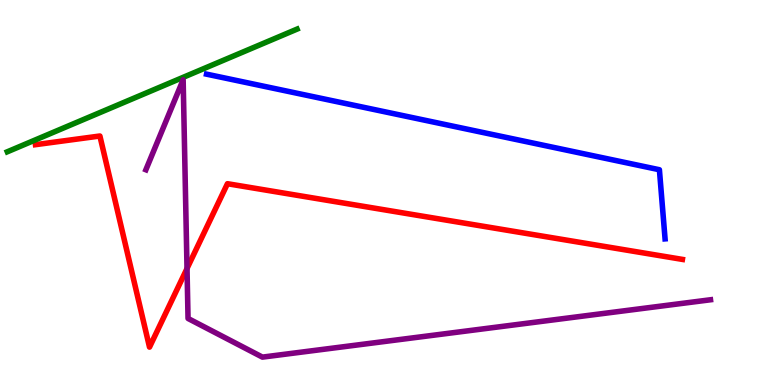[{'lines': ['blue', 'red'], 'intersections': []}, {'lines': ['green', 'red'], 'intersections': []}, {'lines': ['purple', 'red'], 'intersections': [{'x': 2.41, 'y': 3.03}]}, {'lines': ['blue', 'green'], 'intersections': []}, {'lines': ['blue', 'purple'], 'intersections': []}, {'lines': ['green', 'purple'], 'intersections': []}]